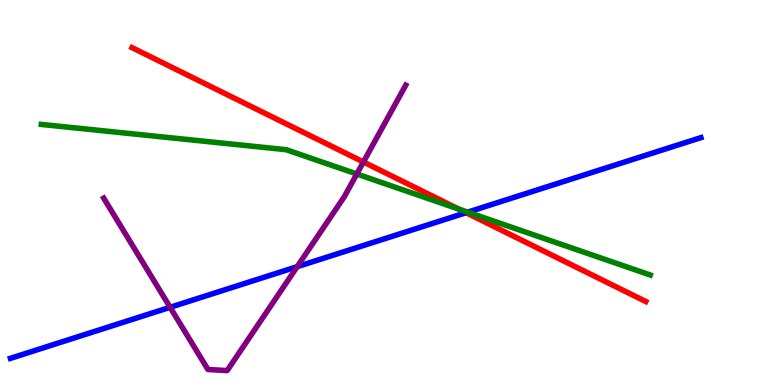[{'lines': ['blue', 'red'], 'intersections': [{'x': 6.01, 'y': 4.48}]}, {'lines': ['green', 'red'], 'intersections': [{'x': 5.92, 'y': 4.57}]}, {'lines': ['purple', 'red'], 'intersections': [{'x': 4.69, 'y': 5.79}]}, {'lines': ['blue', 'green'], 'intersections': [{'x': 6.04, 'y': 4.49}]}, {'lines': ['blue', 'purple'], 'intersections': [{'x': 2.19, 'y': 2.02}, {'x': 3.83, 'y': 3.07}]}, {'lines': ['green', 'purple'], 'intersections': [{'x': 4.6, 'y': 5.48}]}]